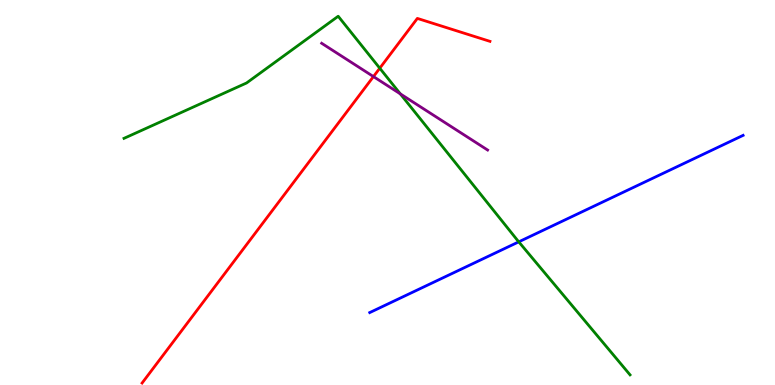[{'lines': ['blue', 'red'], 'intersections': []}, {'lines': ['green', 'red'], 'intersections': [{'x': 4.9, 'y': 8.23}]}, {'lines': ['purple', 'red'], 'intersections': [{'x': 4.82, 'y': 8.01}]}, {'lines': ['blue', 'green'], 'intersections': [{'x': 6.69, 'y': 3.72}]}, {'lines': ['blue', 'purple'], 'intersections': []}, {'lines': ['green', 'purple'], 'intersections': [{'x': 5.16, 'y': 7.56}]}]